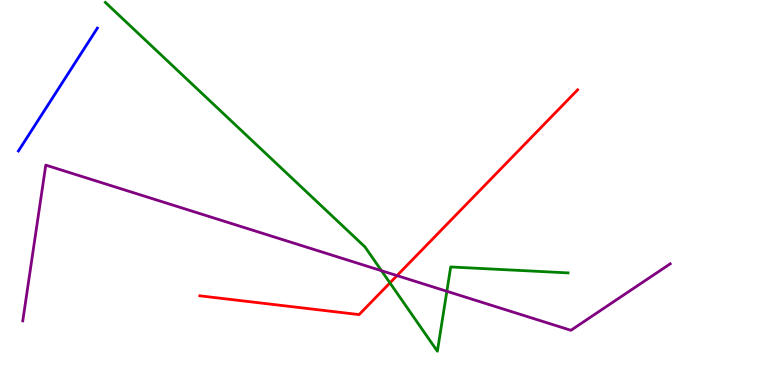[{'lines': ['blue', 'red'], 'intersections': []}, {'lines': ['green', 'red'], 'intersections': [{'x': 5.03, 'y': 2.65}]}, {'lines': ['purple', 'red'], 'intersections': [{'x': 5.12, 'y': 2.84}]}, {'lines': ['blue', 'green'], 'intersections': []}, {'lines': ['blue', 'purple'], 'intersections': []}, {'lines': ['green', 'purple'], 'intersections': [{'x': 4.92, 'y': 2.97}, {'x': 5.77, 'y': 2.43}]}]